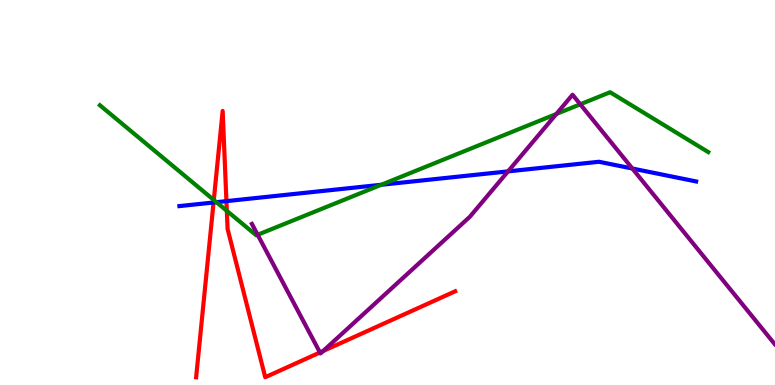[{'lines': ['blue', 'red'], 'intersections': [{'x': 2.76, 'y': 4.74}, {'x': 2.92, 'y': 4.78}]}, {'lines': ['green', 'red'], 'intersections': [{'x': 2.76, 'y': 4.81}, {'x': 2.93, 'y': 4.52}]}, {'lines': ['purple', 'red'], 'intersections': [{'x': 4.13, 'y': 0.845}, {'x': 4.17, 'y': 0.881}]}, {'lines': ['blue', 'green'], 'intersections': [{'x': 2.79, 'y': 4.75}, {'x': 4.92, 'y': 5.2}]}, {'lines': ['blue', 'purple'], 'intersections': [{'x': 6.56, 'y': 5.55}, {'x': 8.16, 'y': 5.62}]}, {'lines': ['green', 'purple'], 'intersections': [{'x': 3.32, 'y': 3.9}, {'x': 7.18, 'y': 7.04}, {'x': 7.49, 'y': 7.29}]}]